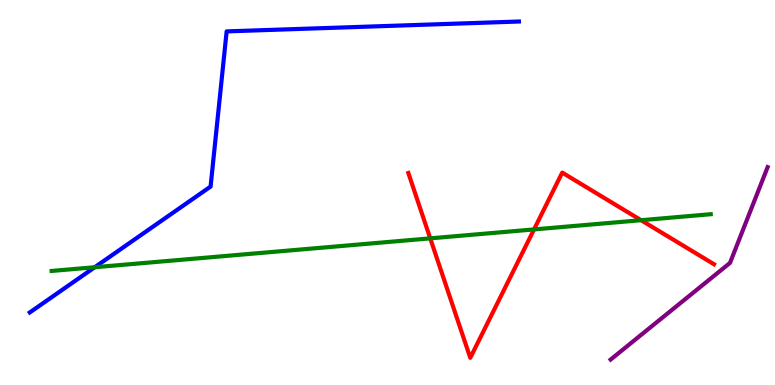[{'lines': ['blue', 'red'], 'intersections': []}, {'lines': ['green', 'red'], 'intersections': [{'x': 5.55, 'y': 3.81}, {'x': 6.89, 'y': 4.04}, {'x': 8.27, 'y': 4.28}]}, {'lines': ['purple', 'red'], 'intersections': []}, {'lines': ['blue', 'green'], 'intersections': [{'x': 1.22, 'y': 3.06}]}, {'lines': ['blue', 'purple'], 'intersections': []}, {'lines': ['green', 'purple'], 'intersections': []}]